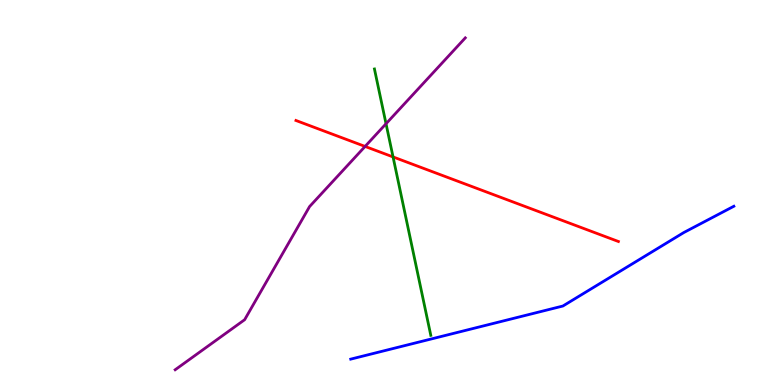[{'lines': ['blue', 'red'], 'intersections': []}, {'lines': ['green', 'red'], 'intersections': [{'x': 5.07, 'y': 5.92}]}, {'lines': ['purple', 'red'], 'intersections': [{'x': 4.71, 'y': 6.2}]}, {'lines': ['blue', 'green'], 'intersections': []}, {'lines': ['blue', 'purple'], 'intersections': []}, {'lines': ['green', 'purple'], 'intersections': [{'x': 4.98, 'y': 6.79}]}]